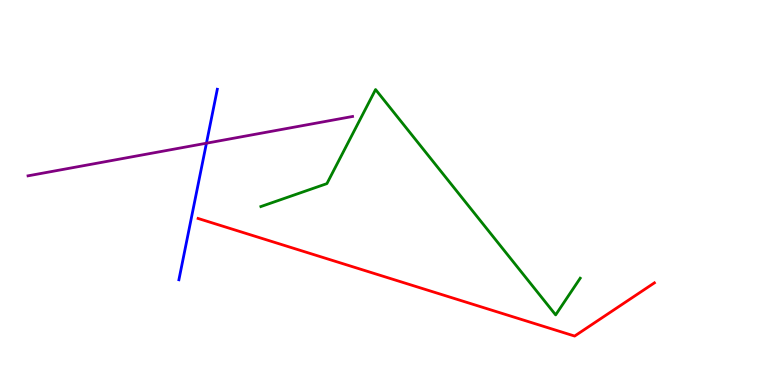[{'lines': ['blue', 'red'], 'intersections': []}, {'lines': ['green', 'red'], 'intersections': []}, {'lines': ['purple', 'red'], 'intersections': []}, {'lines': ['blue', 'green'], 'intersections': []}, {'lines': ['blue', 'purple'], 'intersections': [{'x': 2.66, 'y': 6.28}]}, {'lines': ['green', 'purple'], 'intersections': []}]